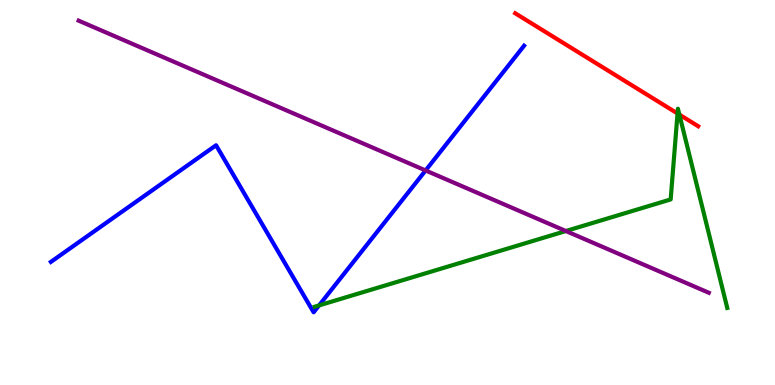[{'lines': ['blue', 'red'], 'intersections': []}, {'lines': ['green', 'red'], 'intersections': [{'x': 8.74, 'y': 7.05}, {'x': 8.77, 'y': 7.02}]}, {'lines': ['purple', 'red'], 'intersections': []}, {'lines': ['blue', 'green'], 'intersections': [{'x': 4.12, 'y': 2.07}]}, {'lines': ['blue', 'purple'], 'intersections': [{'x': 5.49, 'y': 5.57}]}, {'lines': ['green', 'purple'], 'intersections': [{'x': 7.3, 'y': 4.0}]}]